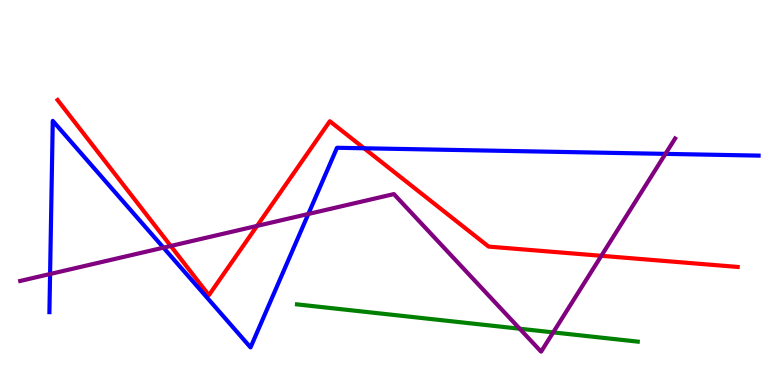[{'lines': ['blue', 'red'], 'intersections': [{'x': 4.7, 'y': 6.15}]}, {'lines': ['green', 'red'], 'intersections': []}, {'lines': ['purple', 'red'], 'intersections': [{'x': 2.2, 'y': 3.61}, {'x': 3.32, 'y': 4.13}, {'x': 7.76, 'y': 3.36}]}, {'lines': ['blue', 'green'], 'intersections': []}, {'lines': ['blue', 'purple'], 'intersections': [{'x': 0.646, 'y': 2.88}, {'x': 2.11, 'y': 3.57}, {'x': 3.98, 'y': 4.44}, {'x': 8.59, 'y': 6.0}]}, {'lines': ['green', 'purple'], 'intersections': [{'x': 6.71, 'y': 1.46}, {'x': 7.14, 'y': 1.37}]}]